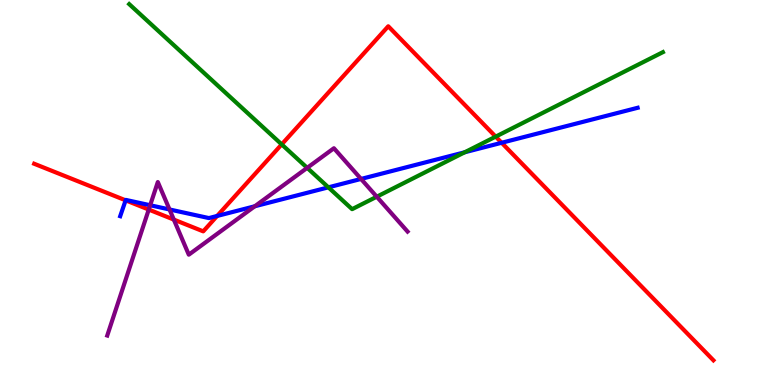[{'lines': ['blue', 'red'], 'intersections': [{'x': 1.62, 'y': 4.8}, {'x': 2.8, 'y': 4.39}, {'x': 6.47, 'y': 6.29}]}, {'lines': ['green', 'red'], 'intersections': [{'x': 3.63, 'y': 6.25}, {'x': 6.4, 'y': 6.45}]}, {'lines': ['purple', 'red'], 'intersections': [{'x': 1.92, 'y': 4.56}, {'x': 2.24, 'y': 4.3}]}, {'lines': ['blue', 'green'], 'intersections': [{'x': 4.24, 'y': 5.13}, {'x': 6.0, 'y': 6.05}]}, {'lines': ['blue', 'purple'], 'intersections': [{'x': 1.94, 'y': 4.67}, {'x': 2.19, 'y': 4.56}, {'x': 3.29, 'y': 4.64}, {'x': 4.66, 'y': 5.35}]}, {'lines': ['green', 'purple'], 'intersections': [{'x': 3.96, 'y': 5.64}, {'x': 4.86, 'y': 4.89}]}]